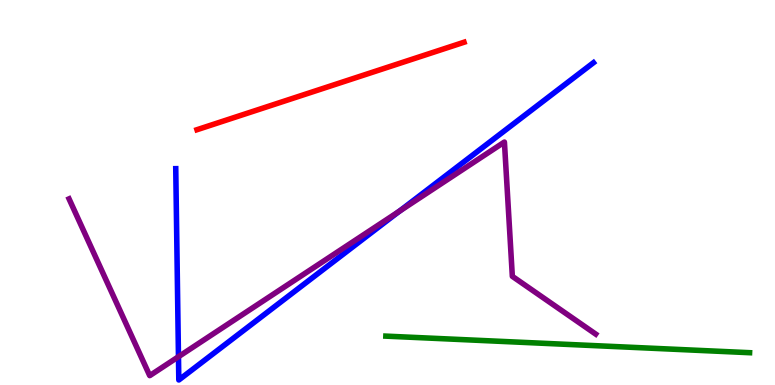[{'lines': ['blue', 'red'], 'intersections': []}, {'lines': ['green', 'red'], 'intersections': []}, {'lines': ['purple', 'red'], 'intersections': []}, {'lines': ['blue', 'green'], 'intersections': []}, {'lines': ['blue', 'purple'], 'intersections': [{'x': 2.3, 'y': 0.735}, {'x': 5.15, 'y': 4.51}]}, {'lines': ['green', 'purple'], 'intersections': []}]